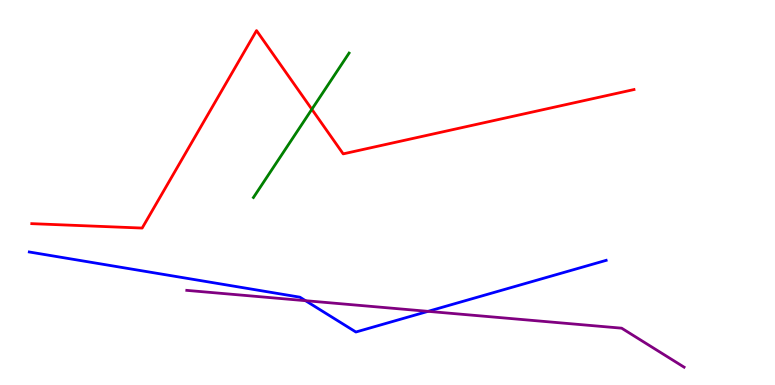[{'lines': ['blue', 'red'], 'intersections': []}, {'lines': ['green', 'red'], 'intersections': [{'x': 4.02, 'y': 7.16}]}, {'lines': ['purple', 'red'], 'intersections': []}, {'lines': ['blue', 'green'], 'intersections': []}, {'lines': ['blue', 'purple'], 'intersections': [{'x': 3.94, 'y': 2.19}, {'x': 5.52, 'y': 1.91}]}, {'lines': ['green', 'purple'], 'intersections': []}]